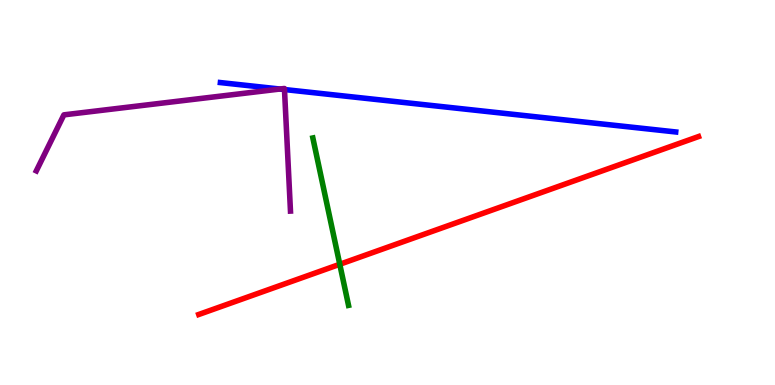[{'lines': ['blue', 'red'], 'intersections': []}, {'lines': ['green', 'red'], 'intersections': [{'x': 4.38, 'y': 3.14}]}, {'lines': ['purple', 'red'], 'intersections': []}, {'lines': ['blue', 'green'], 'intersections': []}, {'lines': ['blue', 'purple'], 'intersections': [{'x': 3.61, 'y': 7.69}, {'x': 3.67, 'y': 7.67}]}, {'lines': ['green', 'purple'], 'intersections': []}]